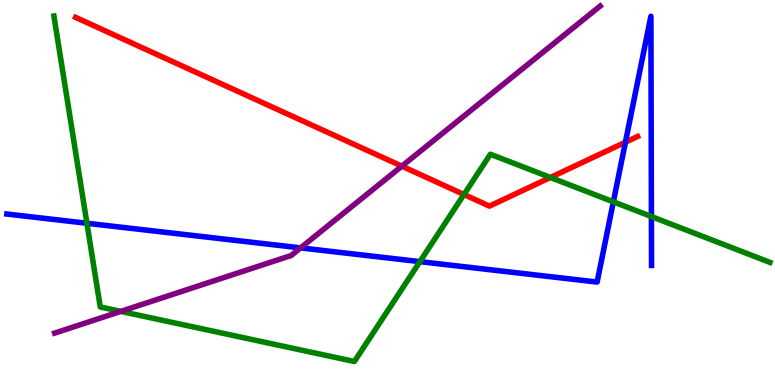[{'lines': ['blue', 'red'], 'intersections': [{'x': 8.07, 'y': 6.31}]}, {'lines': ['green', 'red'], 'intersections': [{'x': 5.99, 'y': 4.95}, {'x': 7.1, 'y': 5.39}]}, {'lines': ['purple', 'red'], 'intersections': [{'x': 5.18, 'y': 5.68}]}, {'lines': ['blue', 'green'], 'intersections': [{'x': 1.12, 'y': 4.2}, {'x': 5.42, 'y': 3.2}, {'x': 7.91, 'y': 4.76}, {'x': 8.41, 'y': 4.38}]}, {'lines': ['blue', 'purple'], 'intersections': [{'x': 3.88, 'y': 3.56}]}, {'lines': ['green', 'purple'], 'intersections': [{'x': 1.56, 'y': 1.91}]}]